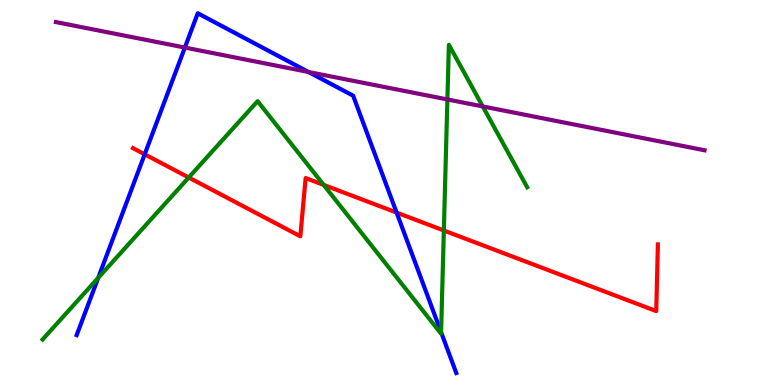[{'lines': ['blue', 'red'], 'intersections': [{'x': 1.87, 'y': 5.99}, {'x': 5.12, 'y': 4.48}]}, {'lines': ['green', 'red'], 'intersections': [{'x': 2.44, 'y': 5.39}, {'x': 4.18, 'y': 5.2}, {'x': 5.73, 'y': 4.01}]}, {'lines': ['purple', 'red'], 'intersections': []}, {'lines': ['blue', 'green'], 'intersections': [{'x': 1.27, 'y': 2.78}, {'x': 5.69, 'y': 1.37}]}, {'lines': ['blue', 'purple'], 'intersections': [{'x': 2.39, 'y': 8.76}, {'x': 3.98, 'y': 8.13}]}, {'lines': ['green', 'purple'], 'intersections': [{'x': 5.77, 'y': 7.42}, {'x': 6.23, 'y': 7.24}]}]